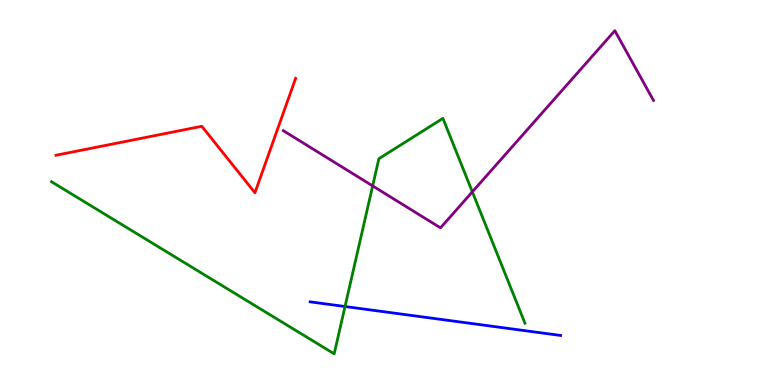[{'lines': ['blue', 'red'], 'intersections': []}, {'lines': ['green', 'red'], 'intersections': []}, {'lines': ['purple', 'red'], 'intersections': []}, {'lines': ['blue', 'green'], 'intersections': [{'x': 4.45, 'y': 2.04}]}, {'lines': ['blue', 'purple'], 'intersections': []}, {'lines': ['green', 'purple'], 'intersections': [{'x': 4.81, 'y': 5.17}, {'x': 6.09, 'y': 5.02}]}]